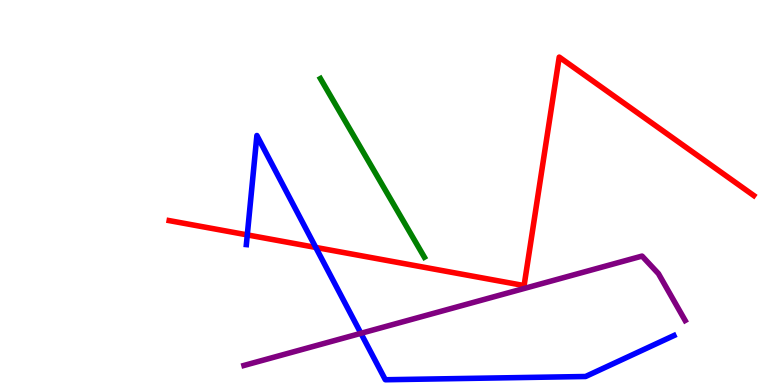[{'lines': ['blue', 'red'], 'intersections': [{'x': 3.19, 'y': 3.9}, {'x': 4.07, 'y': 3.57}]}, {'lines': ['green', 'red'], 'intersections': []}, {'lines': ['purple', 'red'], 'intersections': []}, {'lines': ['blue', 'green'], 'intersections': []}, {'lines': ['blue', 'purple'], 'intersections': [{'x': 4.66, 'y': 1.34}]}, {'lines': ['green', 'purple'], 'intersections': []}]